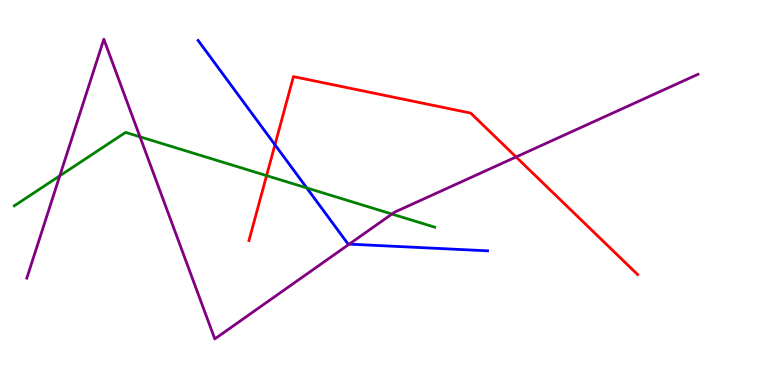[{'lines': ['blue', 'red'], 'intersections': [{'x': 3.55, 'y': 6.24}]}, {'lines': ['green', 'red'], 'intersections': [{'x': 3.44, 'y': 5.44}]}, {'lines': ['purple', 'red'], 'intersections': [{'x': 6.66, 'y': 5.92}]}, {'lines': ['blue', 'green'], 'intersections': [{'x': 3.96, 'y': 5.12}]}, {'lines': ['blue', 'purple'], 'intersections': [{'x': 4.51, 'y': 3.66}]}, {'lines': ['green', 'purple'], 'intersections': [{'x': 0.772, 'y': 5.43}, {'x': 1.81, 'y': 6.45}, {'x': 5.06, 'y': 4.44}]}]